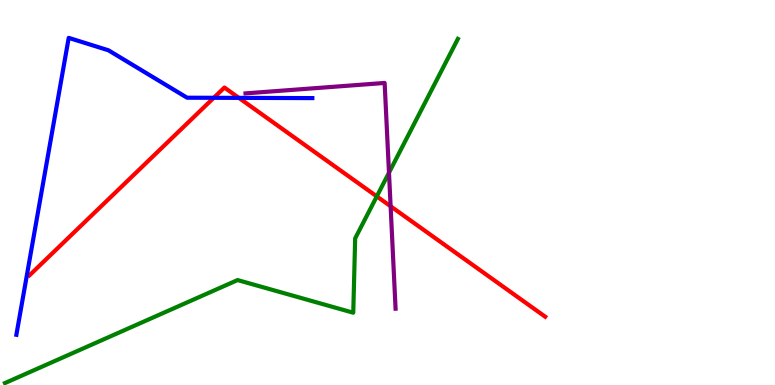[{'lines': ['blue', 'red'], 'intersections': [{'x': 2.76, 'y': 7.46}, {'x': 3.08, 'y': 7.46}]}, {'lines': ['green', 'red'], 'intersections': [{'x': 4.86, 'y': 4.9}]}, {'lines': ['purple', 'red'], 'intersections': [{'x': 5.04, 'y': 4.64}]}, {'lines': ['blue', 'green'], 'intersections': []}, {'lines': ['blue', 'purple'], 'intersections': []}, {'lines': ['green', 'purple'], 'intersections': [{'x': 5.02, 'y': 5.51}]}]